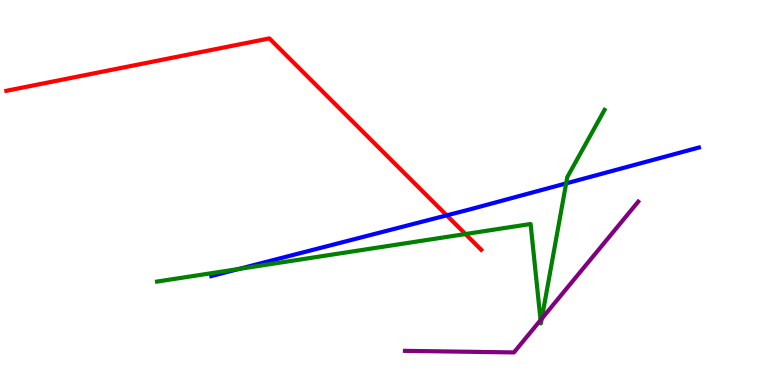[{'lines': ['blue', 'red'], 'intersections': [{'x': 5.76, 'y': 4.41}]}, {'lines': ['green', 'red'], 'intersections': [{'x': 6.01, 'y': 3.92}]}, {'lines': ['purple', 'red'], 'intersections': []}, {'lines': ['blue', 'green'], 'intersections': [{'x': 3.08, 'y': 3.01}, {'x': 7.31, 'y': 5.24}]}, {'lines': ['blue', 'purple'], 'intersections': []}, {'lines': ['green', 'purple'], 'intersections': [{'x': 6.97, 'y': 1.68}, {'x': 6.99, 'y': 1.72}]}]